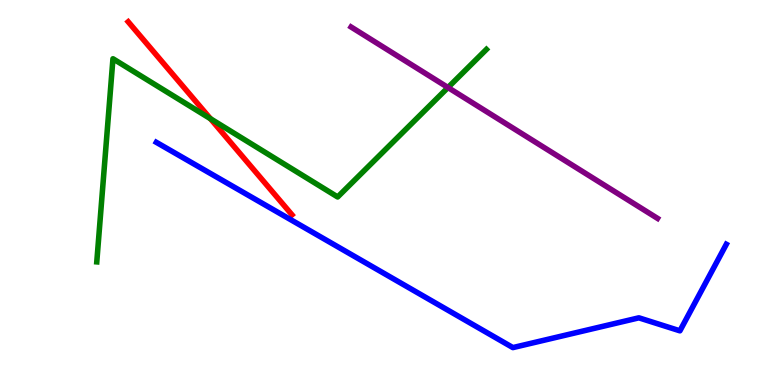[{'lines': ['blue', 'red'], 'intersections': []}, {'lines': ['green', 'red'], 'intersections': [{'x': 2.72, 'y': 6.92}]}, {'lines': ['purple', 'red'], 'intersections': []}, {'lines': ['blue', 'green'], 'intersections': []}, {'lines': ['blue', 'purple'], 'intersections': []}, {'lines': ['green', 'purple'], 'intersections': [{'x': 5.78, 'y': 7.73}]}]